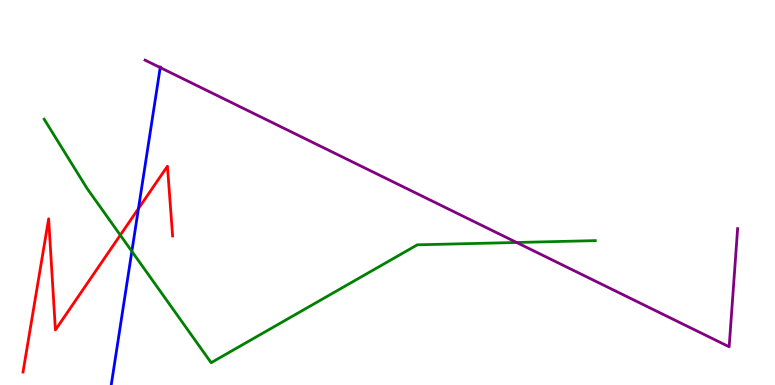[{'lines': ['blue', 'red'], 'intersections': [{'x': 1.79, 'y': 4.58}]}, {'lines': ['green', 'red'], 'intersections': [{'x': 1.55, 'y': 3.89}]}, {'lines': ['purple', 'red'], 'intersections': []}, {'lines': ['blue', 'green'], 'intersections': [{'x': 1.7, 'y': 3.47}]}, {'lines': ['blue', 'purple'], 'intersections': [{'x': 2.07, 'y': 8.24}]}, {'lines': ['green', 'purple'], 'intersections': [{'x': 6.67, 'y': 3.7}]}]